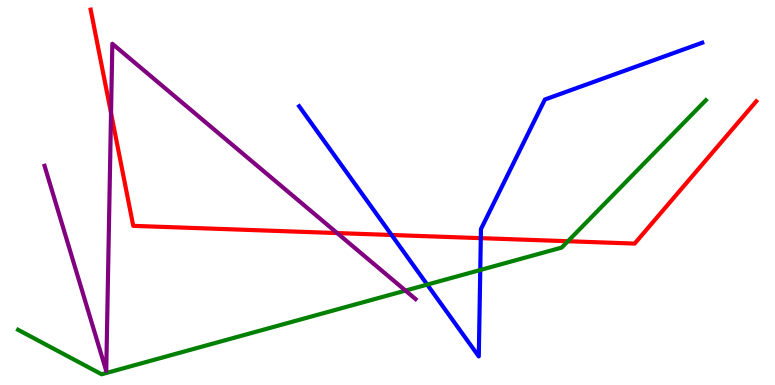[{'lines': ['blue', 'red'], 'intersections': [{'x': 5.05, 'y': 3.9}, {'x': 6.2, 'y': 3.81}]}, {'lines': ['green', 'red'], 'intersections': [{'x': 7.33, 'y': 3.73}]}, {'lines': ['purple', 'red'], 'intersections': [{'x': 1.43, 'y': 7.06}, {'x': 4.35, 'y': 3.95}]}, {'lines': ['blue', 'green'], 'intersections': [{'x': 5.51, 'y': 2.61}, {'x': 6.2, 'y': 2.99}]}, {'lines': ['blue', 'purple'], 'intersections': []}, {'lines': ['green', 'purple'], 'intersections': [{'x': 5.23, 'y': 2.45}]}]